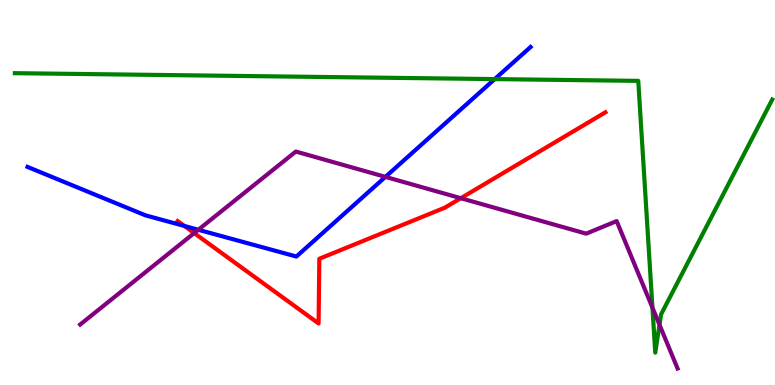[{'lines': ['blue', 'red'], 'intersections': [{'x': 2.38, 'y': 4.13}]}, {'lines': ['green', 'red'], 'intersections': []}, {'lines': ['purple', 'red'], 'intersections': [{'x': 2.51, 'y': 3.95}, {'x': 5.95, 'y': 4.85}]}, {'lines': ['blue', 'green'], 'intersections': [{'x': 6.38, 'y': 7.95}]}, {'lines': ['blue', 'purple'], 'intersections': [{'x': 2.56, 'y': 4.03}, {'x': 4.97, 'y': 5.41}]}, {'lines': ['green', 'purple'], 'intersections': [{'x': 8.42, 'y': 2.01}, {'x': 8.51, 'y': 1.56}]}]